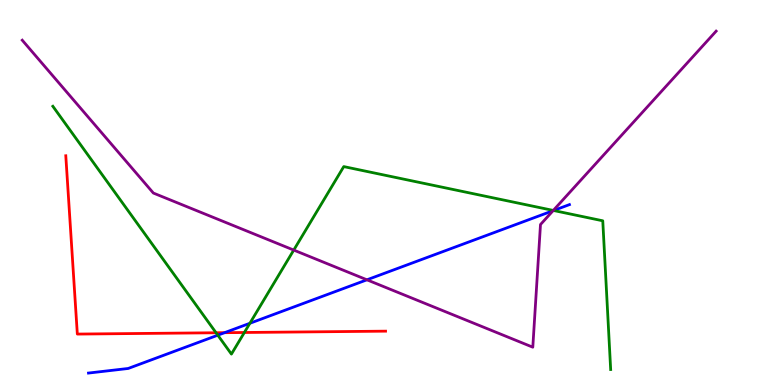[{'lines': ['blue', 'red'], 'intersections': [{'x': 2.9, 'y': 1.36}]}, {'lines': ['green', 'red'], 'intersections': [{'x': 2.79, 'y': 1.36}, {'x': 3.15, 'y': 1.36}]}, {'lines': ['purple', 'red'], 'intersections': []}, {'lines': ['blue', 'green'], 'intersections': [{'x': 2.81, 'y': 1.29}, {'x': 3.22, 'y': 1.6}, {'x': 7.14, 'y': 4.53}]}, {'lines': ['blue', 'purple'], 'intersections': [{'x': 4.73, 'y': 2.73}, {'x': 7.14, 'y': 4.53}]}, {'lines': ['green', 'purple'], 'intersections': [{'x': 3.79, 'y': 3.5}, {'x': 7.14, 'y': 4.53}]}]